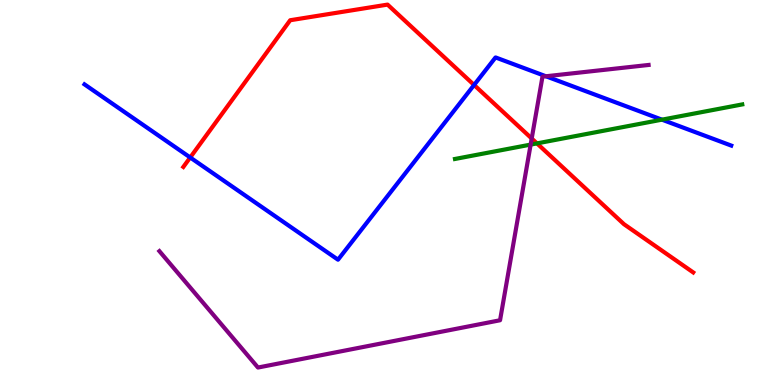[{'lines': ['blue', 'red'], 'intersections': [{'x': 2.45, 'y': 5.91}, {'x': 6.12, 'y': 7.79}]}, {'lines': ['green', 'red'], 'intersections': [{'x': 6.93, 'y': 6.28}]}, {'lines': ['purple', 'red'], 'intersections': [{'x': 6.86, 'y': 6.4}]}, {'lines': ['blue', 'green'], 'intersections': [{'x': 8.54, 'y': 6.89}]}, {'lines': ['blue', 'purple'], 'intersections': [{'x': 7.04, 'y': 8.02}]}, {'lines': ['green', 'purple'], 'intersections': [{'x': 6.85, 'y': 6.24}]}]